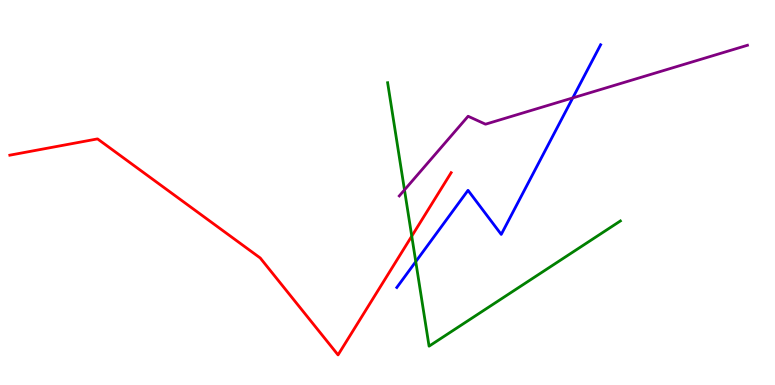[{'lines': ['blue', 'red'], 'intersections': []}, {'lines': ['green', 'red'], 'intersections': [{'x': 5.31, 'y': 3.87}]}, {'lines': ['purple', 'red'], 'intersections': []}, {'lines': ['blue', 'green'], 'intersections': [{'x': 5.36, 'y': 3.2}]}, {'lines': ['blue', 'purple'], 'intersections': [{'x': 7.39, 'y': 7.46}]}, {'lines': ['green', 'purple'], 'intersections': [{'x': 5.22, 'y': 5.07}]}]